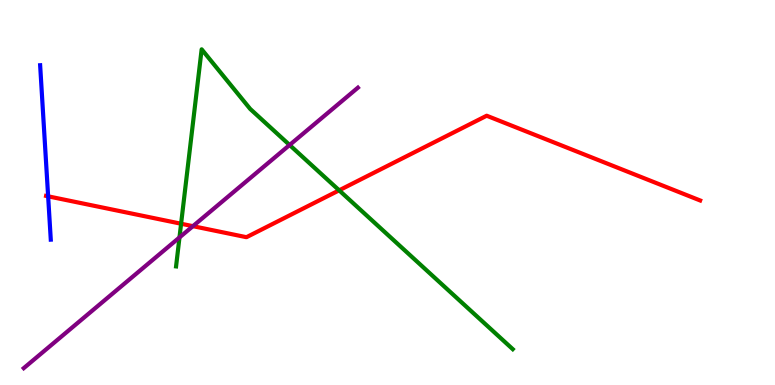[{'lines': ['blue', 'red'], 'intersections': [{'x': 0.621, 'y': 4.9}]}, {'lines': ['green', 'red'], 'intersections': [{'x': 2.34, 'y': 4.19}, {'x': 4.38, 'y': 5.06}]}, {'lines': ['purple', 'red'], 'intersections': [{'x': 2.49, 'y': 4.13}]}, {'lines': ['blue', 'green'], 'intersections': []}, {'lines': ['blue', 'purple'], 'intersections': []}, {'lines': ['green', 'purple'], 'intersections': [{'x': 2.32, 'y': 3.83}, {'x': 3.74, 'y': 6.23}]}]